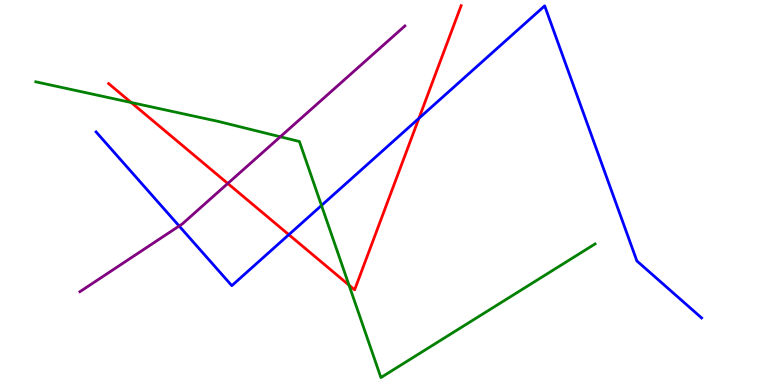[{'lines': ['blue', 'red'], 'intersections': [{'x': 3.73, 'y': 3.9}, {'x': 5.41, 'y': 6.93}]}, {'lines': ['green', 'red'], 'intersections': [{'x': 1.69, 'y': 7.34}, {'x': 4.5, 'y': 2.59}]}, {'lines': ['purple', 'red'], 'intersections': [{'x': 2.94, 'y': 5.23}]}, {'lines': ['blue', 'green'], 'intersections': [{'x': 4.15, 'y': 4.66}]}, {'lines': ['blue', 'purple'], 'intersections': [{'x': 2.31, 'y': 4.13}]}, {'lines': ['green', 'purple'], 'intersections': [{'x': 3.62, 'y': 6.45}]}]